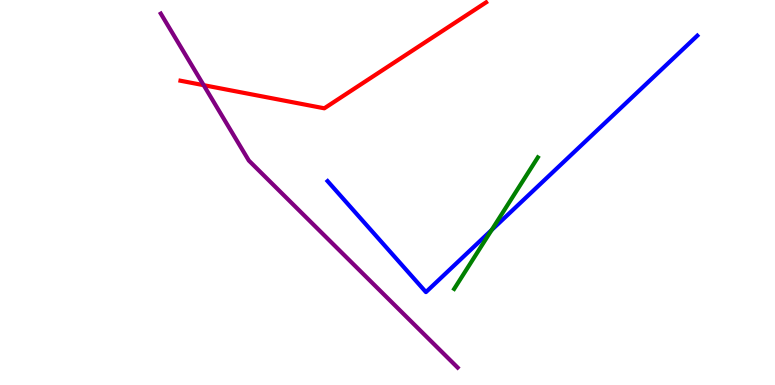[{'lines': ['blue', 'red'], 'intersections': []}, {'lines': ['green', 'red'], 'intersections': []}, {'lines': ['purple', 'red'], 'intersections': [{'x': 2.63, 'y': 7.79}]}, {'lines': ['blue', 'green'], 'intersections': [{'x': 6.34, 'y': 4.03}]}, {'lines': ['blue', 'purple'], 'intersections': []}, {'lines': ['green', 'purple'], 'intersections': []}]